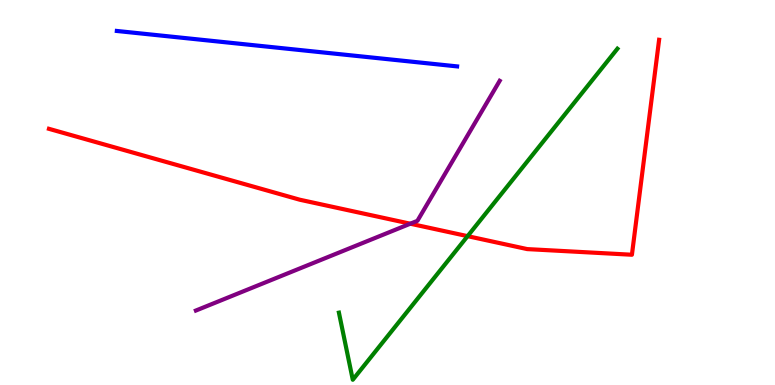[{'lines': ['blue', 'red'], 'intersections': []}, {'lines': ['green', 'red'], 'intersections': [{'x': 6.03, 'y': 3.87}]}, {'lines': ['purple', 'red'], 'intersections': [{'x': 5.29, 'y': 4.19}]}, {'lines': ['blue', 'green'], 'intersections': []}, {'lines': ['blue', 'purple'], 'intersections': []}, {'lines': ['green', 'purple'], 'intersections': []}]